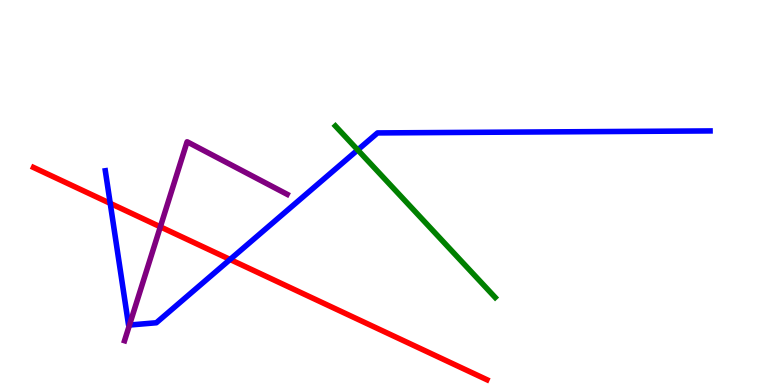[{'lines': ['blue', 'red'], 'intersections': [{'x': 1.42, 'y': 4.72}, {'x': 2.97, 'y': 3.26}]}, {'lines': ['green', 'red'], 'intersections': []}, {'lines': ['purple', 'red'], 'intersections': [{'x': 2.07, 'y': 4.11}]}, {'lines': ['blue', 'green'], 'intersections': [{'x': 4.62, 'y': 6.11}]}, {'lines': ['blue', 'purple'], 'intersections': [{'x': 1.67, 'y': 1.56}]}, {'lines': ['green', 'purple'], 'intersections': []}]